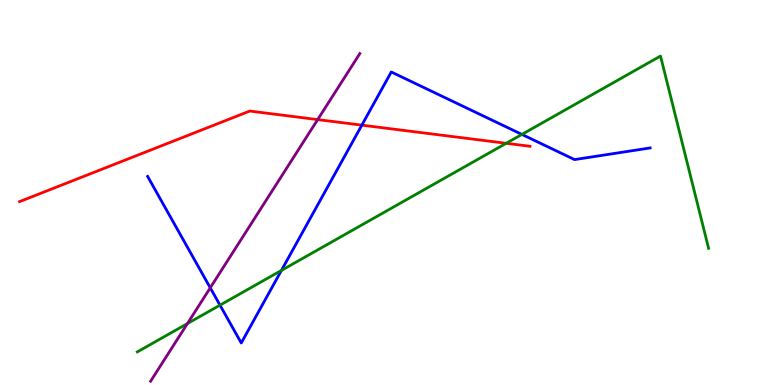[{'lines': ['blue', 'red'], 'intersections': [{'x': 4.67, 'y': 6.75}]}, {'lines': ['green', 'red'], 'intersections': [{'x': 6.53, 'y': 6.28}]}, {'lines': ['purple', 'red'], 'intersections': [{'x': 4.1, 'y': 6.89}]}, {'lines': ['blue', 'green'], 'intersections': [{'x': 2.84, 'y': 2.07}, {'x': 3.63, 'y': 2.98}, {'x': 6.73, 'y': 6.51}]}, {'lines': ['blue', 'purple'], 'intersections': [{'x': 2.71, 'y': 2.52}]}, {'lines': ['green', 'purple'], 'intersections': [{'x': 2.42, 'y': 1.6}]}]